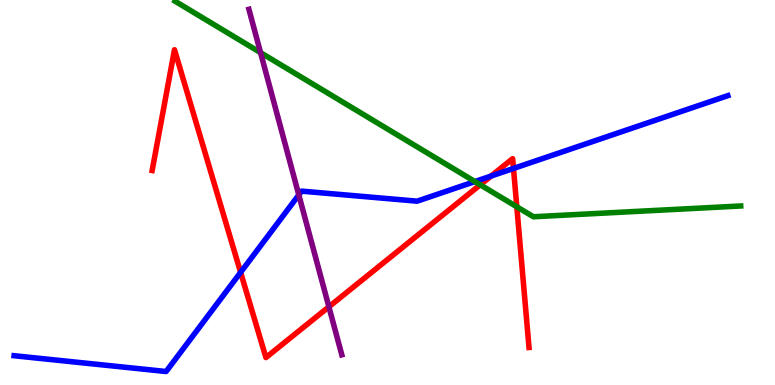[{'lines': ['blue', 'red'], 'intersections': [{'x': 3.1, 'y': 2.93}, {'x': 6.34, 'y': 5.43}, {'x': 6.63, 'y': 5.62}]}, {'lines': ['green', 'red'], 'intersections': [{'x': 6.2, 'y': 5.2}, {'x': 6.67, 'y': 4.63}]}, {'lines': ['purple', 'red'], 'intersections': [{'x': 4.24, 'y': 2.03}]}, {'lines': ['blue', 'green'], 'intersections': [{'x': 6.13, 'y': 5.28}]}, {'lines': ['blue', 'purple'], 'intersections': [{'x': 3.86, 'y': 4.94}]}, {'lines': ['green', 'purple'], 'intersections': [{'x': 3.36, 'y': 8.63}]}]